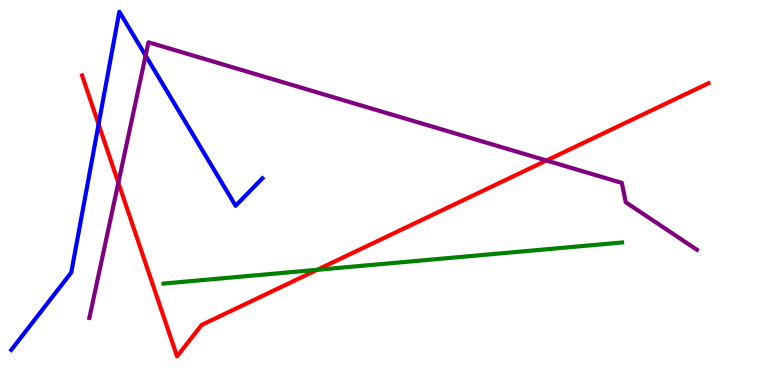[{'lines': ['blue', 'red'], 'intersections': [{'x': 1.27, 'y': 6.77}]}, {'lines': ['green', 'red'], 'intersections': [{'x': 4.09, 'y': 2.99}]}, {'lines': ['purple', 'red'], 'intersections': [{'x': 1.53, 'y': 5.25}, {'x': 7.05, 'y': 5.83}]}, {'lines': ['blue', 'green'], 'intersections': []}, {'lines': ['blue', 'purple'], 'intersections': [{'x': 1.88, 'y': 8.56}]}, {'lines': ['green', 'purple'], 'intersections': []}]